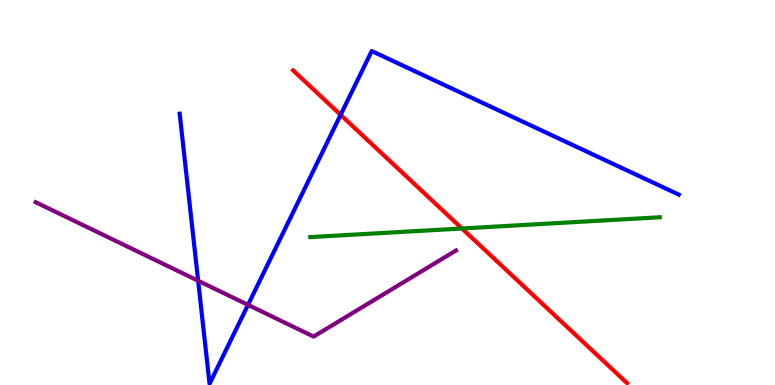[{'lines': ['blue', 'red'], 'intersections': [{'x': 4.4, 'y': 7.02}]}, {'lines': ['green', 'red'], 'intersections': [{'x': 5.96, 'y': 4.07}]}, {'lines': ['purple', 'red'], 'intersections': []}, {'lines': ['blue', 'green'], 'intersections': []}, {'lines': ['blue', 'purple'], 'intersections': [{'x': 2.56, 'y': 2.71}, {'x': 3.2, 'y': 2.08}]}, {'lines': ['green', 'purple'], 'intersections': []}]